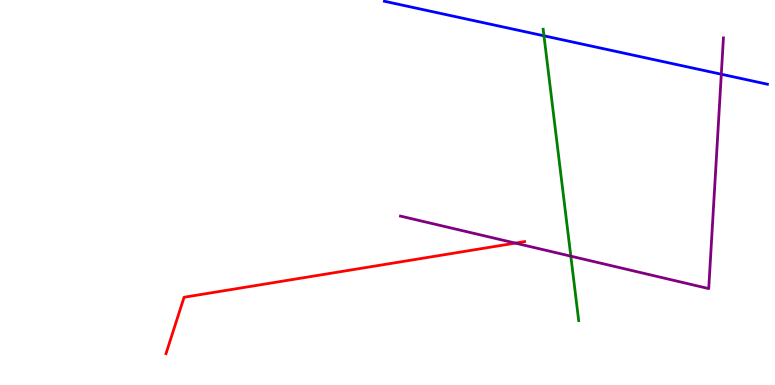[{'lines': ['blue', 'red'], 'intersections': []}, {'lines': ['green', 'red'], 'intersections': []}, {'lines': ['purple', 'red'], 'intersections': [{'x': 6.65, 'y': 3.69}]}, {'lines': ['blue', 'green'], 'intersections': [{'x': 7.02, 'y': 9.07}]}, {'lines': ['blue', 'purple'], 'intersections': [{'x': 9.31, 'y': 8.07}]}, {'lines': ['green', 'purple'], 'intersections': [{'x': 7.37, 'y': 3.35}]}]